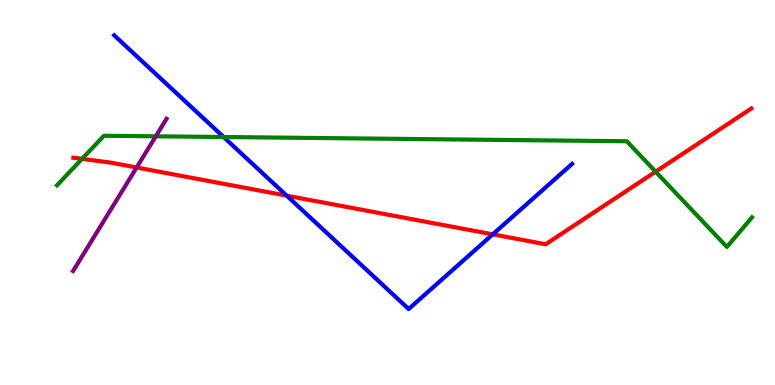[{'lines': ['blue', 'red'], 'intersections': [{'x': 3.7, 'y': 4.92}, {'x': 6.36, 'y': 3.91}]}, {'lines': ['green', 'red'], 'intersections': [{'x': 1.06, 'y': 5.87}, {'x': 8.46, 'y': 5.54}]}, {'lines': ['purple', 'red'], 'intersections': [{'x': 1.76, 'y': 5.65}]}, {'lines': ['blue', 'green'], 'intersections': [{'x': 2.89, 'y': 6.44}]}, {'lines': ['blue', 'purple'], 'intersections': []}, {'lines': ['green', 'purple'], 'intersections': [{'x': 2.01, 'y': 6.46}]}]